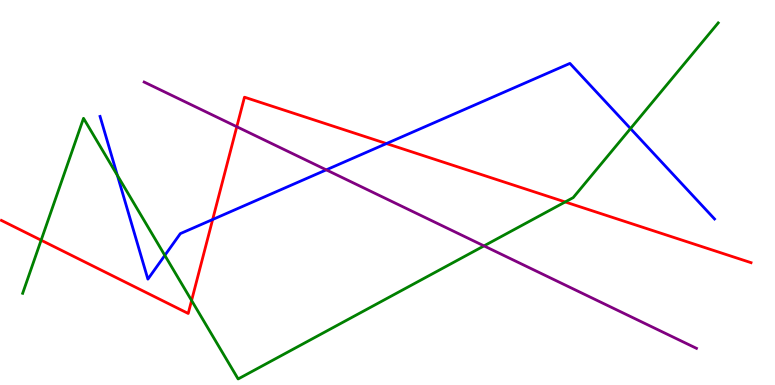[{'lines': ['blue', 'red'], 'intersections': [{'x': 2.74, 'y': 4.3}, {'x': 4.99, 'y': 6.27}]}, {'lines': ['green', 'red'], 'intersections': [{'x': 0.531, 'y': 3.76}, {'x': 2.47, 'y': 2.19}, {'x': 7.29, 'y': 4.75}]}, {'lines': ['purple', 'red'], 'intersections': [{'x': 3.06, 'y': 6.71}]}, {'lines': ['blue', 'green'], 'intersections': [{'x': 1.51, 'y': 5.44}, {'x': 2.13, 'y': 3.37}, {'x': 8.14, 'y': 6.66}]}, {'lines': ['blue', 'purple'], 'intersections': [{'x': 4.21, 'y': 5.59}]}, {'lines': ['green', 'purple'], 'intersections': [{'x': 6.25, 'y': 3.61}]}]